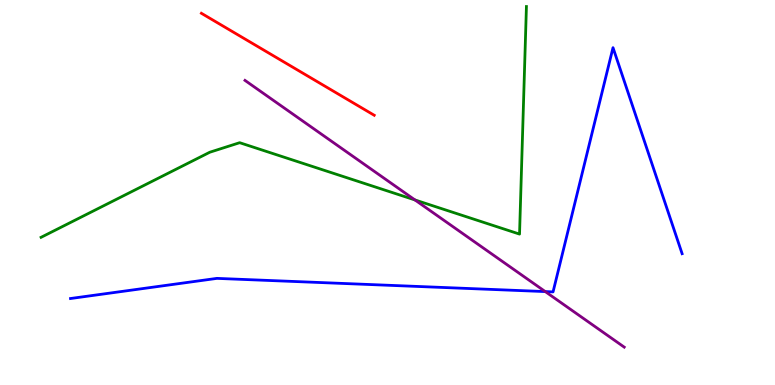[{'lines': ['blue', 'red'], 'intersections': []}, {'lines': ['green', 'red'], 'intersections': []}, {'lines': ['purple', 'red'], 'intersections': []}, {'lines': ['blue', 'green'], 'intersections': []}, {'lines': ['blue', 'purple'], 'intersections': [{'x': 7.04, 'y': 2.43}]}, {'lines': ['green', 'purple'], 'intersections': [{'x': 5.35, 'y': 4.81}]}]